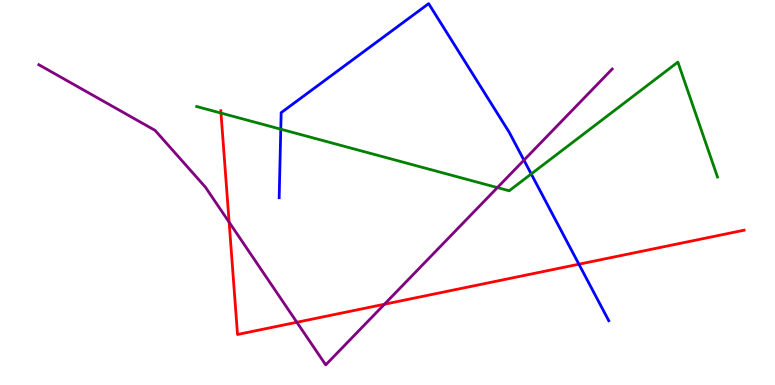[{'lines': ['blue', 'red'], 'intersections': [{'x': 7.47, 'y': 3.14}]}, {'lines': ['green', 'red'], 'intersections': [{'x': 2.85, 'y': 7.06}]}, {'lines': ['purple', 'red'], 'intersections': [{'x': 2.96, 'y': 4.23}, {'x': 3.83, 'y': 1.63}, {'x': 4.96, 'y': 2.1}]}, {'lines': ['blue', 'green'], 'intersections': [{'x': 3.62, 'y': 6.64}, {'x': 6.85, 'y': 5.48}]}, {'lines': ['blue', 'purple'], 'intersections': [{'x': 6.76, 'y': 5.84}]}, {'lines': ['green', 'purple'], 'intersections': [{'x': 6.42, 'y': 5.13}]}]